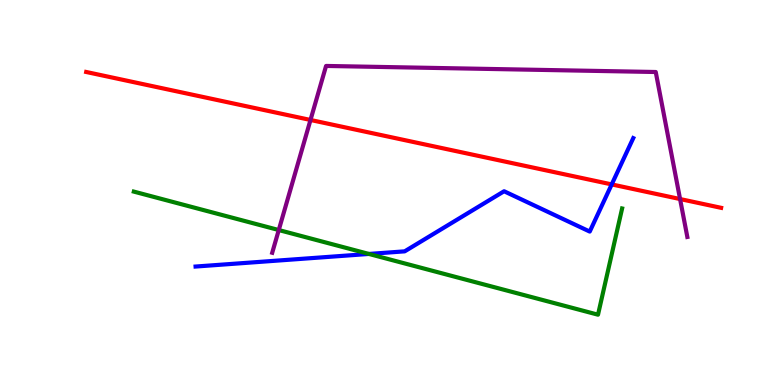[{'lines': ['blue', 'red'], 'intersections': [{'x': 7.89, 'y': 5.21}]}, {'lines': ['green', 'red'], 'intersections': []}, {'lines': ['purple', 'red'], 'intersections': [{'x': 4.01, 'y': 6.88}, {'x': 8.78, 'y': 4.83}]}, {'lines': ['blue', 'green'], 'intersections': [{'x': 4.76, 'y': 3.4}]}, {'lines': ['blue', 'purple'], 'intersections': []}, {'lines': ['green', 'purple'], 'intersections': [{'x': 3.6, 'y': 4.02}]}]